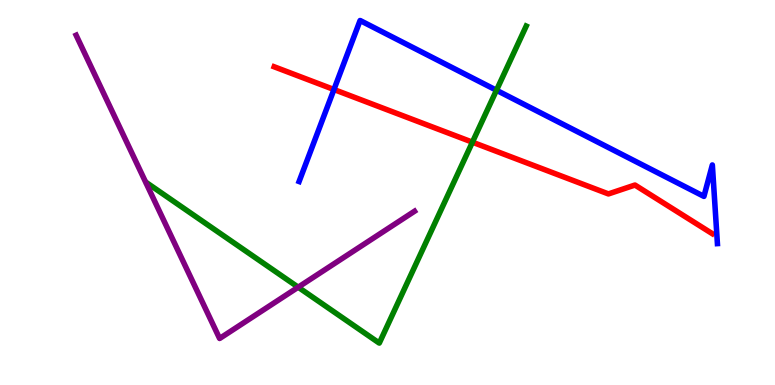[{'lines': ['blue', 'red'], 'intersections': [{'x': 4.31, 'y': 7.67}]}, {'lines': ['green', 'red'], 'intersections': [{'x': 6.1, 'y': 6.31}]}, {'lines': ['purple', 'red'], 'intersections': []}, {'lines': ['blue', 'green'], 'intersections': [{'x': 6.41, 'y': 7.66}]}, {'lines': ['blue', 'purple'], 'intersections': []}, {'lines': ['green', 'purple'], 'intersections': [{'x': 3.85, 'y': 2.54}]}]